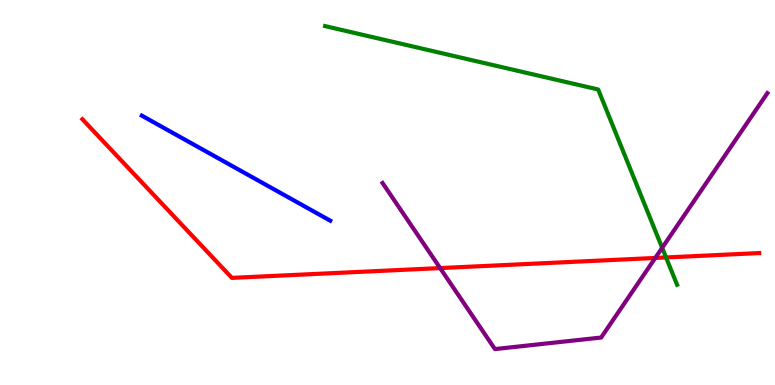[{'lines': ['blue', 'red'], 'intersections': []}, {'lines': ['green', 'red'], 'intersections': [{'x': 8.59, 'y': 3.31}]}, {'lines': ['purple', 'red'], 'intersections': [{'x': 5.68, 'y': 3.04}, {'x': 8.45, 'y': 3.3}]}, {'lines': ['blue', 'green'], 'intersections': []}, {'lines': ['blue', 'purple'], 'intersections': []}, {'lines': ['green', 'purple'], 'intersections': [{'x': 8.54, 'y': 3.56}]}]